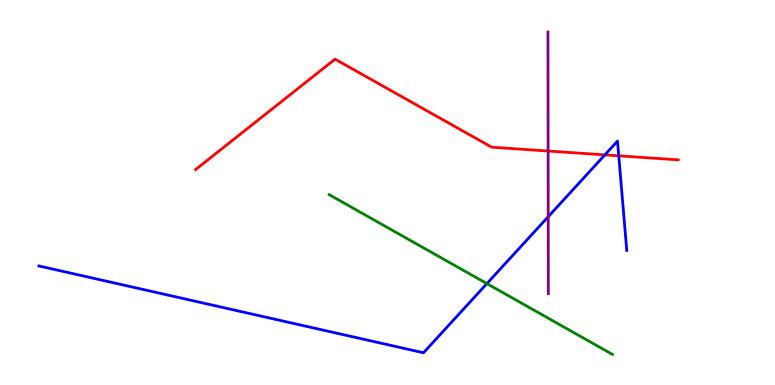[{'lines': ['blue', 'red'], 'intersections': [{'x': 7.8, 'y': 5.98}, {'x': 7.98, 'y': 5.95}]}, {'lines': ['green', 'red'], 'intersections': []}, {'lines': ['purple', 'red'], 'intersections': [{'x': 7.07, 'y': 6.08}]}, {'lines': ['blue', 'green'], 'intersections': [{'x': 6.28, 'y': 2.63}]}, {'lines': ['blue', 'purple'], 'intersections': [{'x': 7.07, 'y': 4.37}]}, {'lines': ['green', 'purple'], 'intersections': []}]